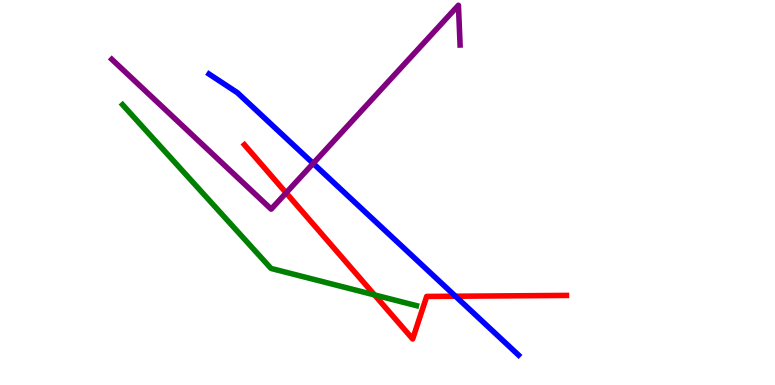[{'lines': ['blue', 'red'], 'intersections': [{'x': 5.88, 'y': 2.31}]}, {'lines': ['green', 'red'], 'intersections': [{'x': 4.83, 'y': 2.34}]}, {'lines': ['purple', 'red'], 'intersections': [{'x': 3.69, 'y': 4.99}]}, {'lines': ['blue', 'green'], 'intersections': []}, {'lines': ['blue', 'purple'], 'intersections': [{'x': 4.04, 'y': 5.76}]}, {'lines': ['green', 'purple'], 'intersections': []}]